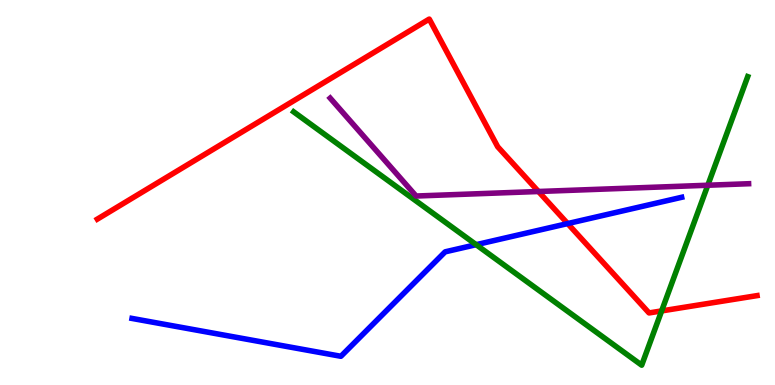[{'lines': ['blue', 'red'], 'intersections': [{'x': 7.32, 'y': 4.19}]}, {'lines': ['green', 'red'], 'intersections': [{'x': 8.54, 'y': 1.92}]}, {'lines': ['purple', 'red'], 'intersections': [{'x': 6.95, 'y': 5.03}]}, {'lines': ['blue', 'green'], 'intersections': [{'x': 6.14, 'y': 3.64}]}, {'lines': ['blue', 'purple'], 'intersections': []}, {'lines': ['green', 'purple'], 'intersections': [{'x': 9.13, 'y': 5.19}]}]